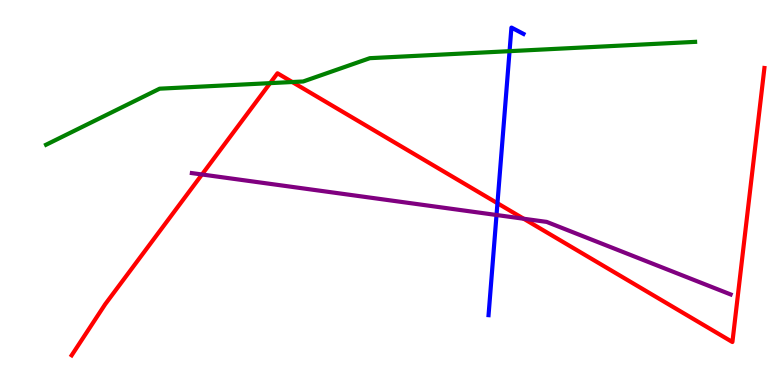[{'lines': ['blue', 'red'], 'intersections': [{'x': 6.42, 'y': 4.72}]}, {'lines': ['green', 'red'], 'intersections': [{'x': 3.49, 'y': 7.84}, {'x': 3.77, 'y': 7.87}]}, {'lines': ['purple', 'red'], 'intersections': [{'x': 2.61, 'y': 5.47}, {'x': 6.76, 'y': 4.32}]}, {'lines': ['blue', 'green'], 'intersections': [{'x': 6.57, 'y': 8.67}]}, {'lines': ['blue', 'purple'], 'intersections': [{'x': 6.41, 'y': 4.42}]}, {'lines': ['green', 'purple'], 'intersections': []}]